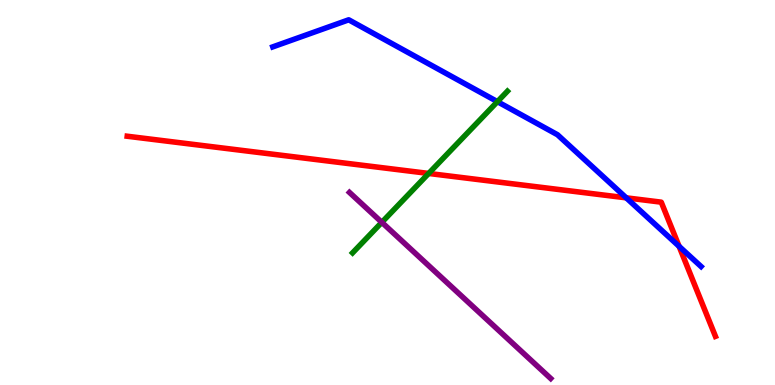[{'lines': ['blue', 'red'], 'intersections': [{'x': 8.08, 'y': 4.86}, {'x': 8.76, 'y': 3.6}]}, {'lines': ['green', 'red'], 'intersections': [{'x': 5.53, 'y': 5.49}]}, {'lines': ['purple', 'red'], 'intersections': []}, {'lines': ['blue', 'green'], 'intersections': [{'x': 6.42, 'y': 7.36}]}, {'lines': ['blue', 'purple'], 'intersections': []}, {'lines': ['green', 'purple'], 'intersections': [{'x': 4.93, 'y': 4.23}]}]